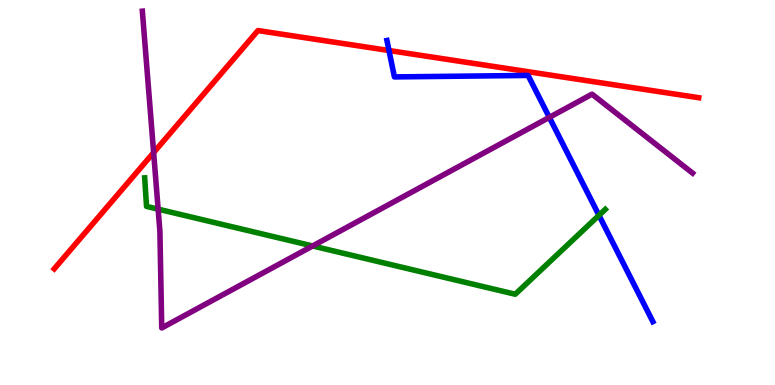[{'lines': ['blue', 'red'], 'intersections': [{'x': 5.02, 'y': 8.69}]}, {'lines': ['green', 'red'], 'intersections': []}, {'lines': ['purple', 'red'], 'intersections': [{'x': 1.98, 'y': 6.04}]}, {'lines': ['blue', 'green'], 'intersections': [{'x': 7.73, 'y': 4.41}]}, {'lines': ['blue', 'purple'], 'intersections': [{'x': 7.09, 'y': 6.95}]}, {'lines': ['green', 'purple'], 'intersections': [{'x': 2.04, 'y': 4.57}, {'x': 4.03, 'y': 3.61}]}]